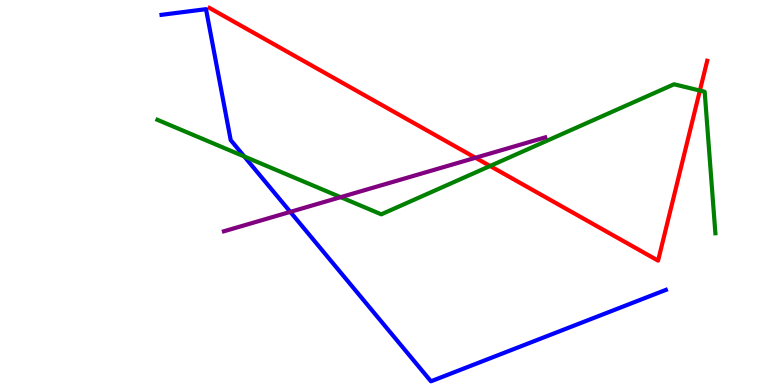[{'lines': ['blue', 'red'], 'intersections': []}, {'lines': ['green', 'red'], 'intersections': [{'x': 6.32, 'y': 5.69}, {'x': 9.03, 'y': 7.65}]}, {'lines': ['purple', 'red'], 'intersections': [{'x': 6.14, 'y': 5.9}]}, {'lines': ['blue', 'green'], 'intersections': [{'x': 3.15, 'y': 5.94}]}, {'lines': ['blue', 'purple'], 'intersections': [{'x': 3.75, 'y': 4.5}]}, {'lines': ['green', 'purple'], 'intersections': [{'x': 4.4, 'y': 4.88}]}]